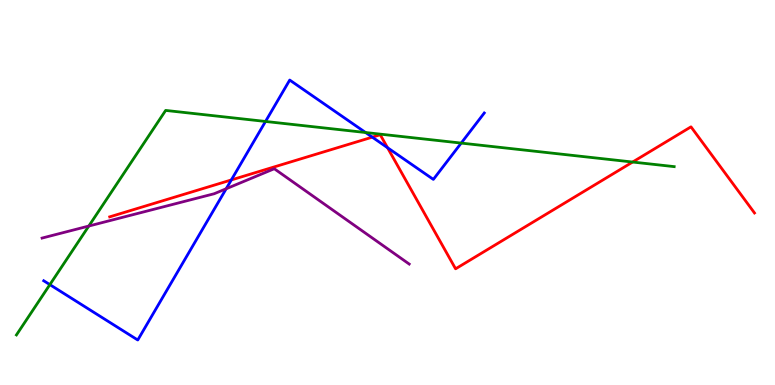[{'lines': ['blue', 'red'], 'intersections': [{'x': 2.99, 'y': 5.33}, {'x': 4.8, 'y': 6.44}, {'x': 5.0, 'y': 6.16}]}, {'lines': ['green', 'red'], 'intersections': [{'x': 8.16, 'y': 5.79}]}, {'lines': ['purple', 'red'], 'intersections': []}, {'lines': ['blue', 'green'], 'intersections': [{'x': 0.643, 'y': 2.61}, {'x': 3.43, 'y': 6.85}, {'x': 4.72, 'y': 6.56}, {'x': 5.95, 'y': 6.28}]}, {'lines': ['blue', 'purple'], 'intersections': [{'x': 2.92, 'y': 5.1}]}, {'lines': ['green', 'purple'], 'intersections': [{'x': 1.15, 'y': 4.13}]}]